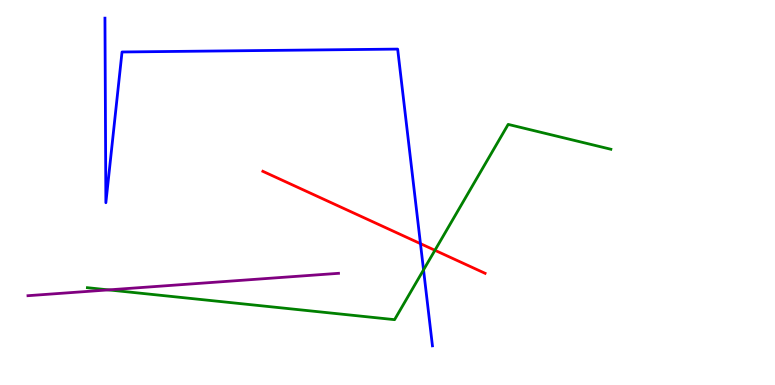[{'lines': ['blue', 'red'], 'intersections': [{'x': 5.43, 'y': 3.67}]}, {'lines': ['green', 'red'], 'intersections': [{'x': 5.61, 'y': 3.5}]}, {'lines': ['purple', 'red'], 'intersections': []}, {'lines': ['blue', 'green'], 'intersections': [{'x': 5.47, 'y': 2.99}]}, {'lines': ['blue', 'purple'], 'intersections': []}, {'lines': ['green', 'purple'], 'intersections': [{'x': 1.4, 'y': 2.47}]}]